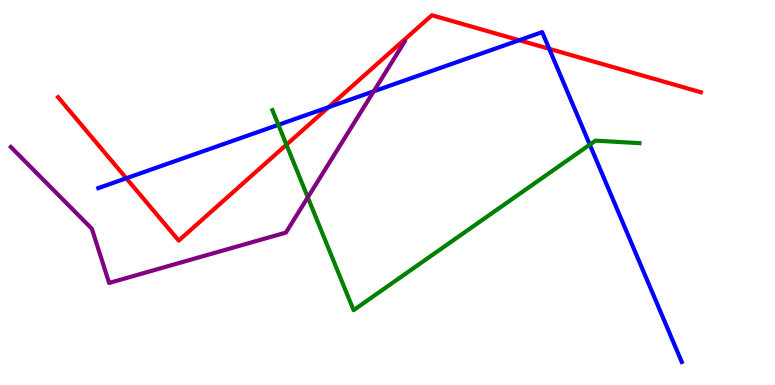[{'lines': ['blue', 'red'], 'intersections': [{'x': 1.63, 'y': 5.37}, {'x': 4.24, 'y': 7.22}, {'x': 6.7, 'y': 8.96}, {'x': 7.09, 'y': 8.73}]}, {'lines': ['green', 'red'], 'intersections': [{'x': 3.7, 'y': 6.24}]}, {'lines': ['purple', 'red'], 'intersections': []}, {'lines': ['blue', 'green'], 'intersections': [{'x': 3.59, 'y': 6.76}, {'x': 7.61, 'y': 6.24}]}, {'lines': ['blue', 'purple'], 'intersections': [{'x': 4.82, 'y': 7.63}]}, {'lines': ['green', 'purple'], 'intersections': [{'x': 3.97, 'y': 4.87}]}]